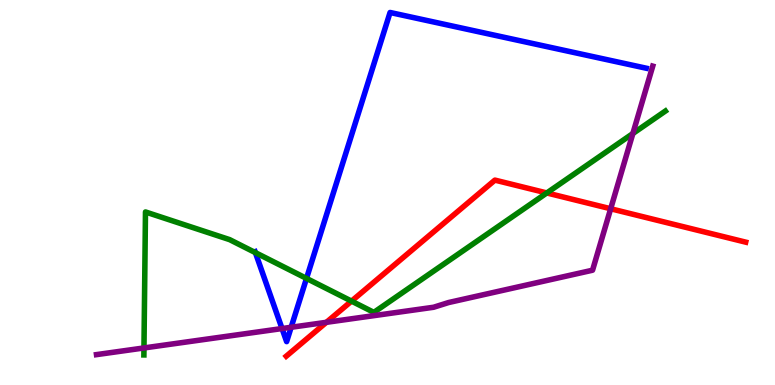[{'lines': ['blue', 'red'], 'intersections': []}, {'lines': ['green', 'red'], 'intersections': [{'x': 4.54, 'y': 2.18}, {'x': 7.06, 'y': 4.99}]}, {'lines': ['purple', 'red'], 'intersections': [{'x': 4.21, 'y': 1.63}, {'x': 7.88, 'y': 4.58}]}, {'lines': ['blue', 'green'], 'intersections': [{'x': 3.3, 'y': 3.44}, {'x': 3.95, 'y': 2.77}]}, {'lines': ['blue', 'purple'], 'intersections': [{'x': 3.64, 'y': 1.47}, {'x': 3.76, 'y': 1.5}]}, {'lines': ['green', 'purple'], 'intersections': [{'x': 1.86, 'y': 0.962}, {'x': 8.17, 'y': 6.53}]}]